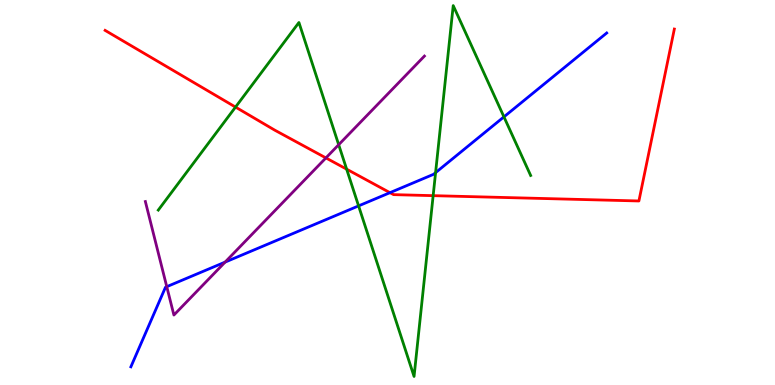[{'lines': ['blue', 'red'], 'intersections': [{'x': 5.03, 'y': 5.0}]}, {'lines': ['green', 'red'], 'intersections': [{'x': 3.04, 'y': 7.22}, {'x': 4.47, 'y': 5.61}, {'x': 5.59, 'y': 4.92}]}, {'lines': ['purple', 'red'], 'intersections': [{'x': 4.21, 'y': 5.9}]}, {'lines': ['blue', 'green'], 'intersections': [{'x': 4.63, 'y': 4.65}, {'x': 5.62, 'y': 5.52}, {'x': 6.5, 'y': 6.96}]}, {'lines': ['blue', 'purple'], 'intersections': [{'x': 2.15, 'y': 2.55}, {'x': 2.9, 'y': 3.19}]}, {'lines': ['green', 'purple'], 'intersections': [{'x': 4.37, 'y': 6.24}]}]